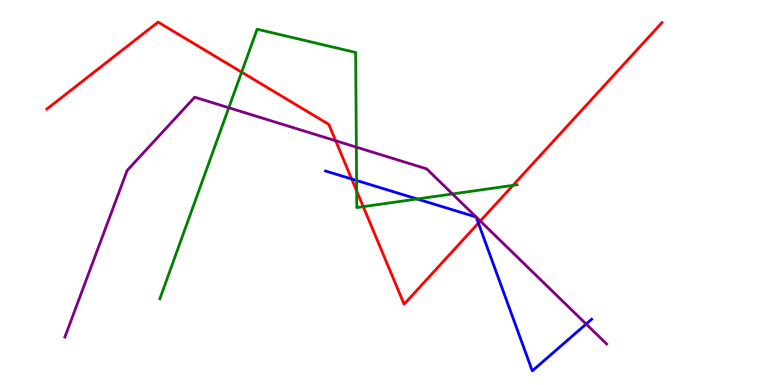[{'lines': ['blue', 'red'], 'intersections': [{'x': 4.54, 'y': 5.35}, {'x': 6.17, 'y': 4.21}]}, {'lines': ['green', 'red'], 'intersections': [{'x': 3.12, 'y': 8.13}, {'x': 4.6, 'y': 5.04}, {'x': 4.69, 'y': 4.63}, {'x': 6.62, 'y': 5.19}]}, {'lines': ['purple', 'red'], 'intersections': [{'x': 4.33, 'y': 6.34}, {'x': 6.2, 'y': 4.26}]}, {'lines': ['blue', 'green'], 'intersections': [{'x': 4.6, 'y': 5.31}, {'x': 5.38, 'y': 4.83}]}, {'lines': ['blue', 'purple'], 'intersections': [{'x': 6.14, 'y': 4.36}, {'x': 6.14, 'y': 4.36}, {'x': 7.56, 'y': 1.58}]}, {'lines': ['green', 'purple'], 'intersections': [{'x': 2.95, 'y': 7.2}, {'x': 4.6, 'y': 6.18}, {'x': 5.84, 'y': 4.96}]}]